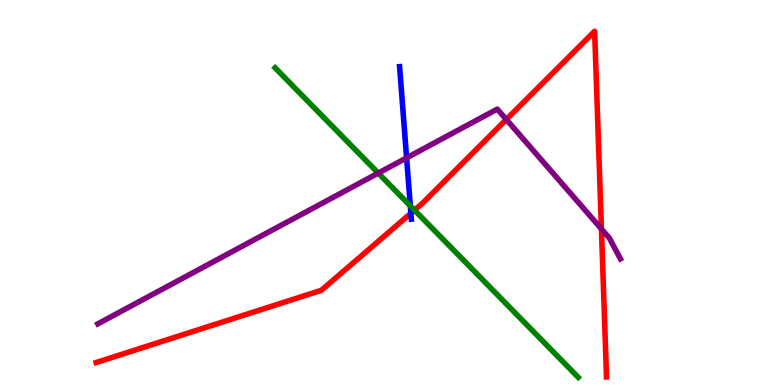[{'lines': ['blue', 'red'], 'intersections': [{'x': 5.3, 'y': 4.46}]}, {'lines': ['green', 'red'], 'intersections': [{'x': 5.35, 'y': 4.54}]}, {'lines': ['purple', 'red'], 'intersections': [{'x': 6.53, 'y': 6.9}, {'x': 7.76, 'y': 4.05}]}, {'lines': ['blue', 'green'], 'intersections': [{'x': 5.29, 'y': 4.65}]}, {'lines': ['blue', 'purple'], 'intersections': [{'x': 5.25, 'y': 5.9}]}, {'lines': ['green', 'purple'], 'intersections': [{'x': 4.88, 'y': 5.5}]}]